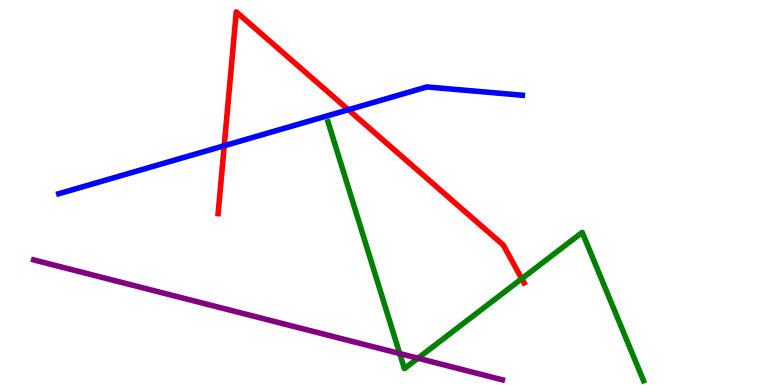[{'lines': ['blue', 'red'], 'intersections': [{'x': 2.89, 'y': 6.21}, {'x': 4.49, 'y': 7.15}]}, {'lines': ['green', 'red'], 'intersections': [{'x': 6.73, 'y': 2.76}]}, {'lines': ['purple', 'red'], 'intersections': []}, {'lines': ['blue', 'green'], 'intersections': []}, {'lines': ['blue', 'purple'], 'intersections': []}, {'lines': ['green', 'purple'], 'intersections': [{'x': 5.16, 'y': 0.817}, {'x': 5.39, 'y': 0.696}]}]